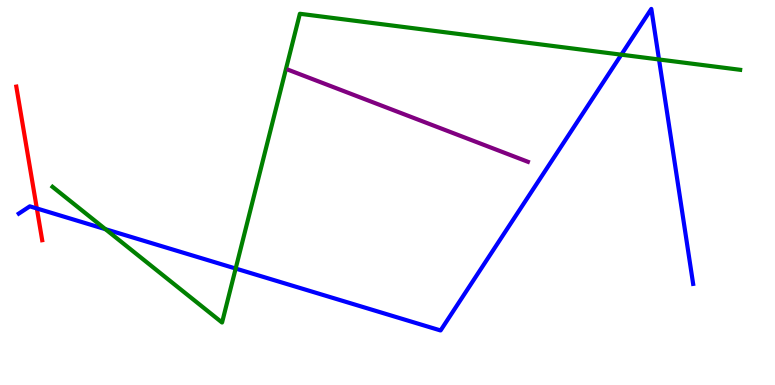[{'lines': ['blue', 'red'], 'intersections': [{'x': 0.475, 'y': 4.59}]}, {'lines': ['green', 'red'], 'intersections': []}, {'lines': ['purple', 'red'], 'intersections': []}, {'lines': ['blue', 'green'], 'intersections': [{'x': 1.36, 'y': 4.05}, {'x': 3.04, 'y': 3.02}, {'x': 8.02, 'y': 8.58}, {'x': 8.5, 'y': 8.46}]}, {'lines': ['blue', 'purple'], 'intersections': []}, {'lines': ['green', 'purple'], 'intersections': []}]